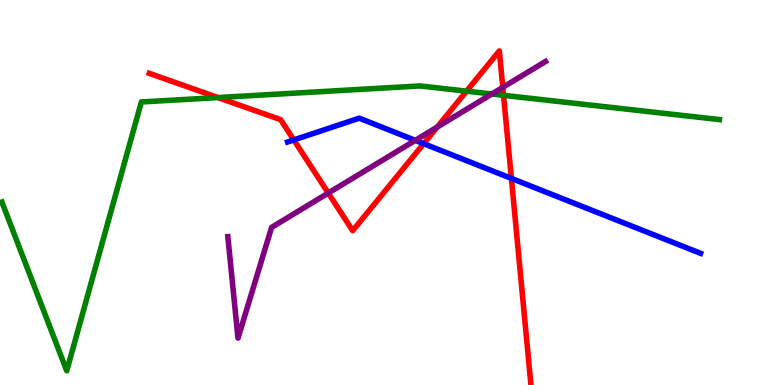[{'lines': ['blue', 'red'], 'intersections': [{'x': 3.79, 'y': 6.37}, {'x': 5.47, 'y': 6.27}, {'x': 6.6, 'y': 5.37}]}, {'lines': ['green', 'red'], 'intersections': [{'x': 2.81, 'y': 7.47}, {'x': 6.02, 'y': 7.63}, {'x': 6.5, 'y': 7.52}]}, {'lines': ['purple', 'red'], 'intersections': [{'x': 4.24, 'y': 4.99}, {'x': 5.64, 'y': 6.7}, {'x': 6.49, 'y': 7.73}]}, {'lines': ['blue', 'green'], 'intersections': []}, {'lines': ['blue', 'purple'], 'intersections': [{'x': 5.36, 'y': 6.35}]}, {'lines': ['green', 'purple'], 'intersections': [{'x': 6.35, 'y': 7.56}]}]